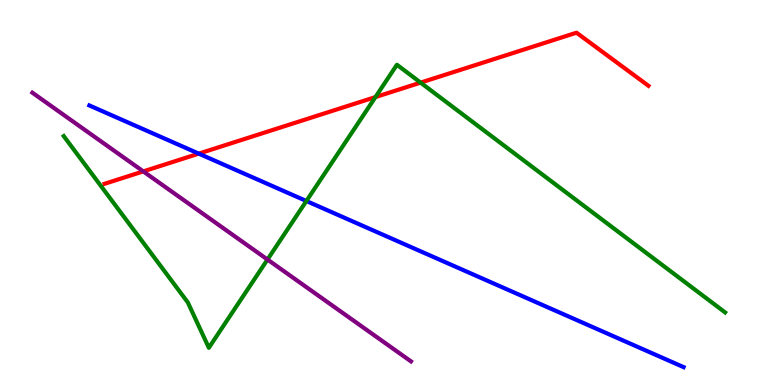[{'lines': ['blue', 'red'], 'intersections': [{'x': 2.56, 'y': 6.01}]}, {'lines': ['green', 'red'], 'intersections': [{'x': 4.84, 'y': 7.48}, {'x': 5.43, 'y': 7.85}]}, {'lines': ['purple', 'red'], 'intersections': [{'x': 1.85, 'y': 5.55}]}, {'lines': ['blue', 'green'], 'intersections': [{'x': 3.95, 'y': 4.78}]}, {'lines': ['blue', 'purple'], 'intersections': []}, {'lines': ['green', 'purple'], 'intersections': [{'x': 3.45, 'y': 3.26}]}]